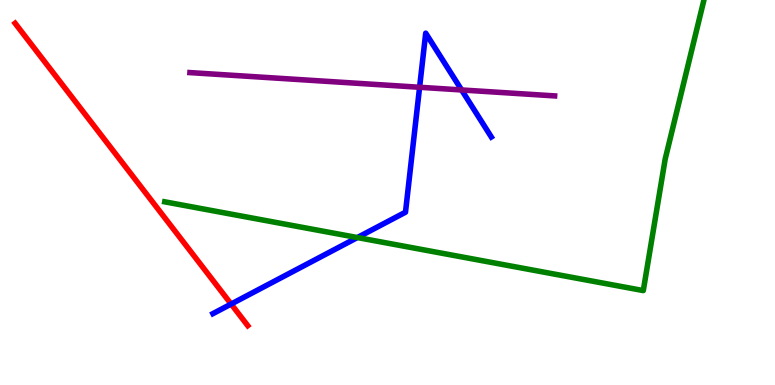[{'lines': ['blue', 'red'], 'intersections': [{'x': 2.98, 'y': 2.1}]}, {'lines': ['green', 'red'], 'intersections': []}, {'lines': ['purple', 'red'], 'intersections': []}, {'lines': ['blue', 'green'], 'intersections': [{'x': 4.61, 'y': 3.83}]}, {'lines': ['blue', 'purple'], 'intersections': [{'x': 5.41, 'y': 7.73}, {'x': 5.96, 'y': 7.66}]}, {'lines': ['green', 'purple'], 'intersections': []}]